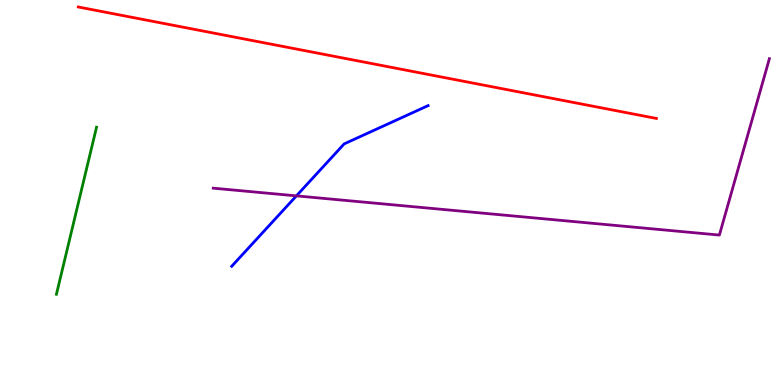[{'lines': ['blue', 'red'], 'intersections': []}, {'lines': ['green', 'red'], 'intersections': []}, {'lines': ['purple', 'red'], 'intersections': []}, {'lines': ['blue', 'green'], 'intersections': []}, {'lines': ['blue', 'purple'], 'intersections': [{'x': 3.82, 'y': 4.91}]}, {'lines': ['green', 'purple'], 'intersections': []}]